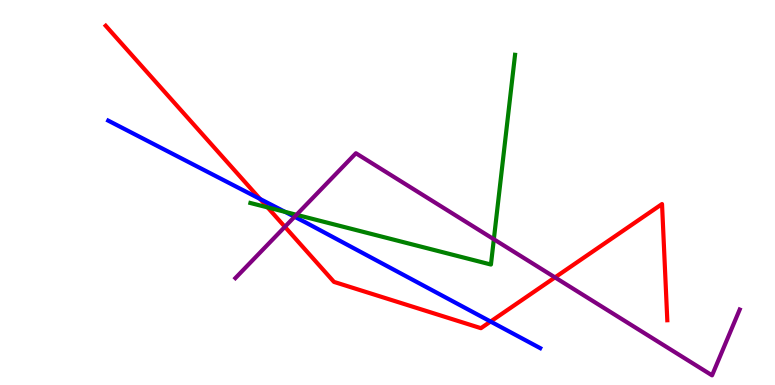[{'lines': ['blue', 'red'], 'intersections': [{'x': 3.36, 'y': 4.83}, {'x': 6.33, 'y': 1.65}]}, {'lines': ['green', 'red'], 'intersections': [{'x': 3.45, 'y': 4.61}]}, {'lines': ['purple', 'red'], 'intersections': [{'x': 3.68, 'y': 4.11}, {'x': 7.16, 'y': 2.79}]}, {'lines': ['blue', 'green'], 'intersections': [{'x': 3.68, 'y': 4.5}]}, {'lines': ['blue', 'purple'], 'intersections': [{'x': 3.8, 'y': 4.37}]}, {'lines': ['green', 'purple'], 'intersections': [{'x': 3.83, 'y': 4.42}, {'x': 6.37, 'y': 3.79}]}]